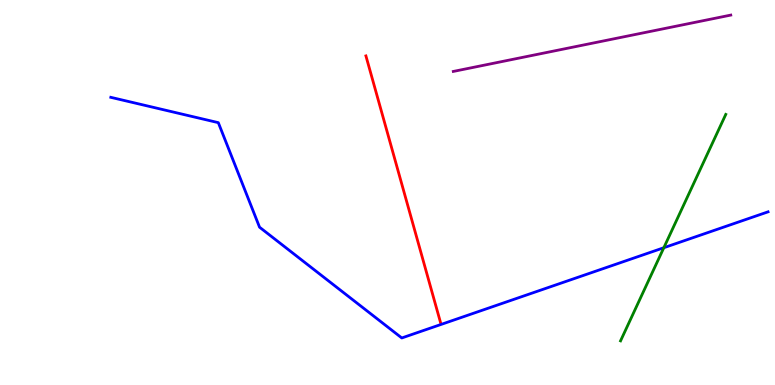[{'lines': ['blue', 'red'], 'intersections': []}, {'lines': ['green', 'red'], 'intersections': []}, {'lines': ['purple', 'red'], 'intersections': []}, {'lines': ['blue', 'green'], 'intersections': [{'x': 8.57, 'y': 3.57}]}, {'lines': ['blue', 'purple'], 'intersections': []}, {'lines': ['green', 'purple'], 'intersections': []}]